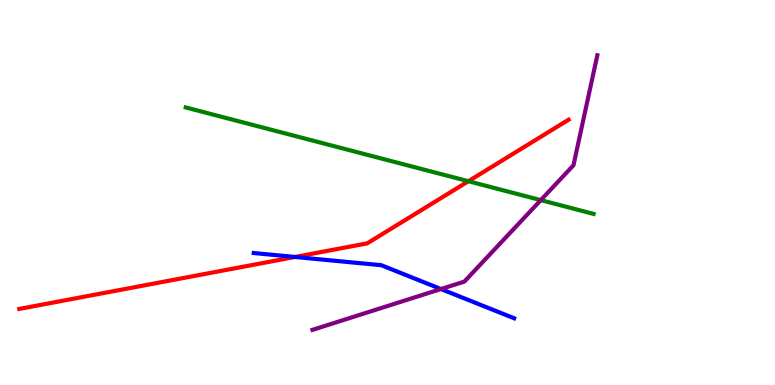[{'lines': ['blue', 'red'], 'intersections': [{'x': 3.81, 'y': 3.33}]}, {'lines': ['green', 'red'], 'intersections': [{'x': 6.04, 'y': 5.29}]}, {'lines': ['purple', 'red'], 'intersections': []}, {'lines': ['blue', 'green'], 'intersections': []}, {'lines': ['blue', 'purple'], 'intersections': [{'x': 5.69, 'y': 2.49}]}, {'lines': ['green', 'purple'], 'intersections': [{'x': 6.98, 'y': 4.8}]}]